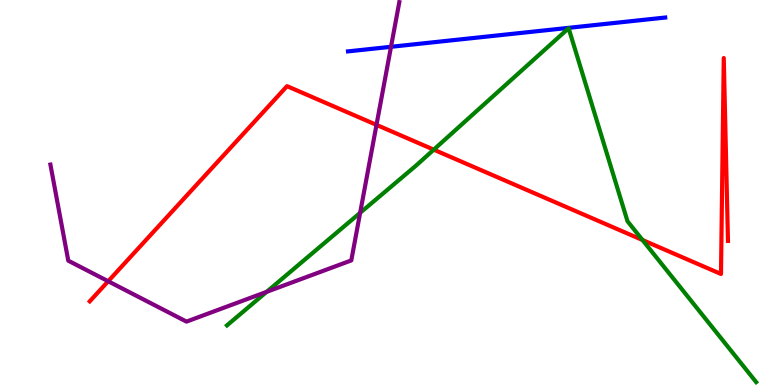[{'lines': ['blue', 'red'], 'intersections': []}, {'lines': ['green', 'red'], 'intersections': [{'x': 5.6, 'y': 6.11}, {'x': 8.29, 'y': 3.77}]}, {'lines': ['purple', 'red'], 'intersections': [{'x': 1.4, 'y': 2.69}, {'x': 4.86, 'y': 6.76}]}, {'lines': ['blue', 'green'], 'intersections': []}, {'lines': ['blue', 'purple'], 'intersections': [{'x': 5.05, 'y': 8.78}]}, {'lines': ['green', 'purple'], 'intersections': [{'x': 3.44, 'y': 2.42}, {'x': 4.65, 'y': 4.47}]}]